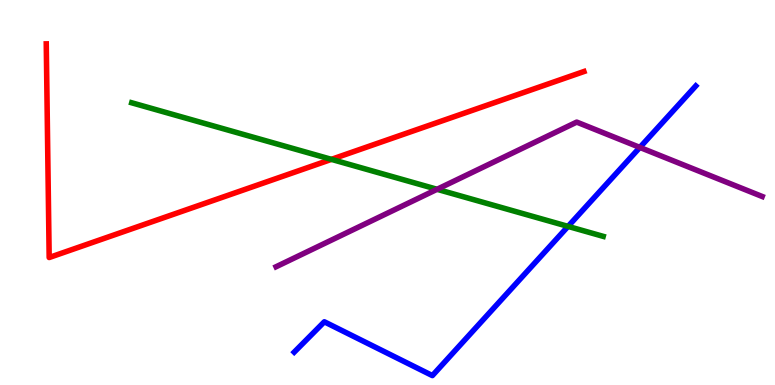[{'lines': ['blue', 'red'], 'intersections': []}, {'lines': ['green', 'red'], 'intersections': [{'x': 4.28, 'y': 5.86}]}, {'lines': ['purple', 'red'], 'intersections': []}, {'lines': ['blue', 'green'], 'intersections': [{'x': 7.33, 'y': 4.12}]}, {'lines': ['blue', 'purple'], 'intersections': [{'x': 8.26, 'y': 6.17}]}, {'lines': ['green', 'purple'], 'intersections': [{'x': 5.64, 'y': 5.08}]}]